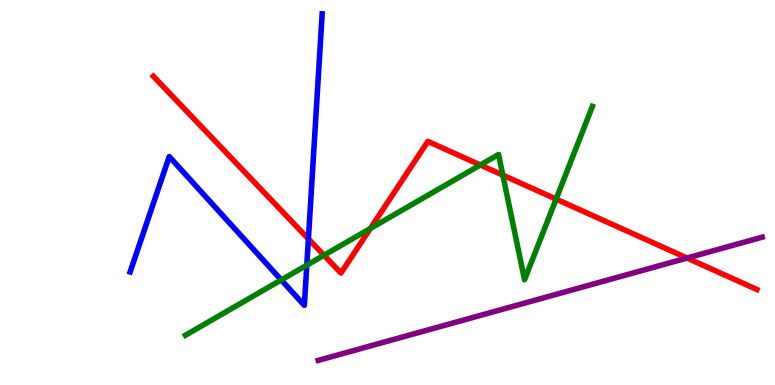[{'lines': ['blue', 'red'], 'intersections': [{'x': 3.98, 'y': 3.79}]}, {'lines': ['green', 'red'], 'intersections': [{'x': 4.18, 'y': 3.37}, {'x': 4.78, 'y': 4.07}, {'x': 6.2, 'y': 5.71}, {'x': 6.49, 'y': 5.45}, {'x': 7.18, 'y': 4.83}]}, {'lines': ['purple', 'red'], 'intersections': [{'x': 8.86, 'y': 3.3}]}, {'lines': ['blue', 'green'], 'intersections': [{'x': 3.63, 'y': 2.73}, {'x': 3.96, 'y': 3.11}]}, {'lines': ['blue', 'purple'], 'intersections': []}, {'lines': ['green', 'purple'], 'intersections': []}]